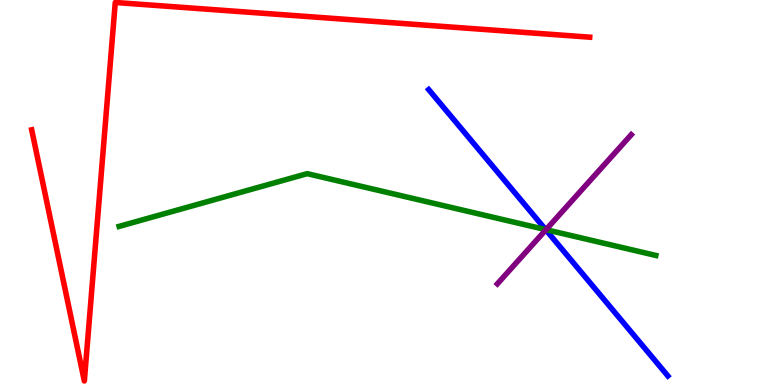[{'lines': ['blue', 'red'], 'intersections': []}, {'lines': ['green', 'red'], 'intersections': []}, {'lines': ['purple', 'red'], 'intersections': []}, {'lines': ['blue', 'green'], 'intersections': [{'x': 7.04, 'y': 4.04}]}, {'lines': ['blue', 'purple'], 'intersections': [{'x': 7.04, 'y': 4.03}]}, {'lines': ['green', 'purple'], 'intersections': [{'x': 7.05, 'y': 4.03}]}]